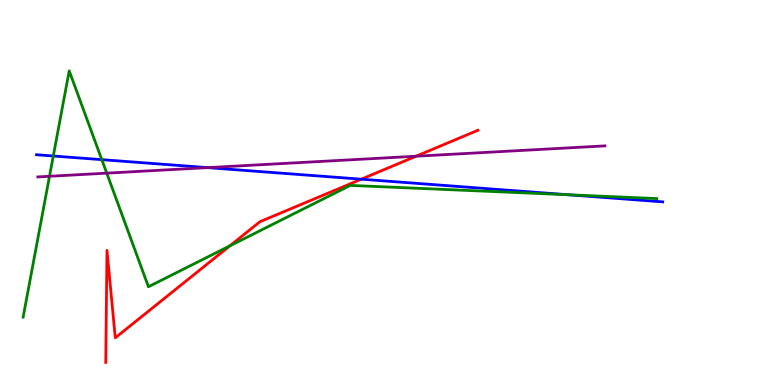[{'lines': ['blue', 'red'], 'intersections': [{'x': 4.66, 'y': 5.35}]}, {'lines': ['green', 'red'], 'intersections': [{'x': 2.97, 'y': 3.61}]}, {'lines': ['purple', 'red'], 'intersections': [{'x': 5.37, 'y': 5.94}]}, {'lines': ['blue', 'green'], 'intersections': [{'x': 0.688, 'y': 5.95}, {'x': 1.31, 'y': 5.85}, {'x': 7.33, 'y': 4.94}]}, {'lines': ['blue', 'purple'], 'intersections': [{'x': 2.68, 'y': 5.65}]}, {'lines': ['green', 'purple'], 'intersections': [{'x': 0.639, 'y': 5.42}, {'x': 1.38, 'y': 5.5}]}]